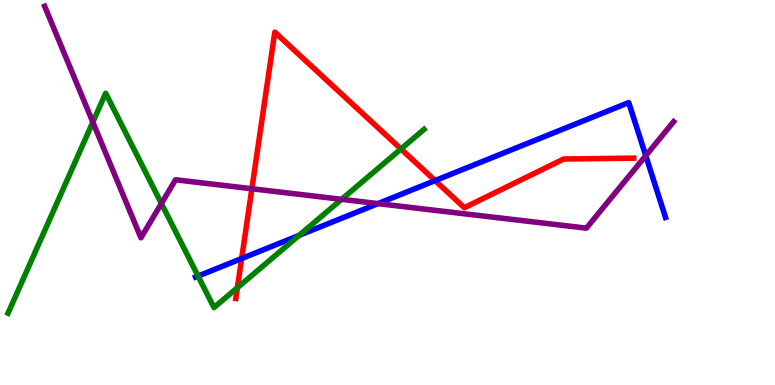[{'lines': ['blue', 'red'], 'intersections': [{'x': 3.12, 'y': 3.29}, {'x': 5.61, 'y': 5.31}]}, {'lines': ['green', 'red'], 'intersections': [{'x': 3.06, 'y': 2.53}, {'x': 5.17, 'y': 6.13}]}, {'lines': ['purple', 'red'], 'intersections': [{'x': 3.25, 'y': 5.1}]}, {'lines': ['blue', 'green'], 'intersections': [{'x': 2.56, 'y': 2.83}, {'x': 3.86, 'y': 3.89}]}, {'lines': ['blue', 'purple'], 'intersections': [{'x': 4.88, 'y': 4.71}, {'x': 8.33, 'y': 5.96}]}, {'lines': ['green', 'purple'], 'intersections': [{'x': 1.2, 'y': 6.83}, {'x': 2.08, 'y': 4.71}, {'x': 4.41, 'y': 4.82}]}]